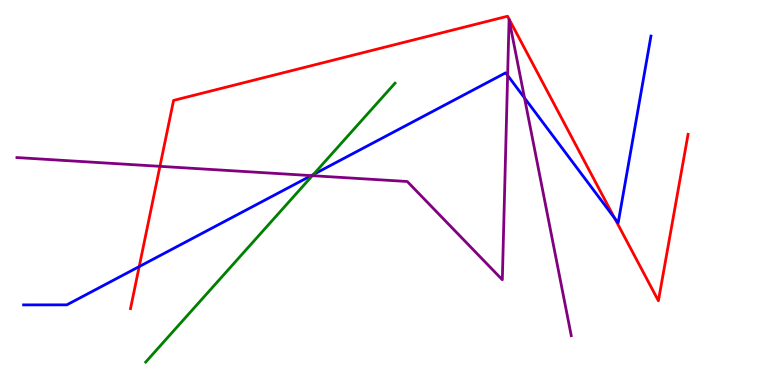[{'lines': ['blue', 'red'], 'intersections': [{'x': 1.8, 'y': 3.08}, {'x': 7.93, 'y': 4.33}]}, {'lines': ['green', 'red'], 'intersections': []}, {'lines': ['purple', 'red'], 'intersections': [{'x': 2.06, 'y': 5.68}]}, {'lines': ['blue', 'green'], 'intersections': [{'x': 4.04, 'y': 5.47}]}, {'lines': ['blue', 'purple'], 'intersections': [{'x': 4.02, 'y': 5.44}, {'x': 6.55, 'y': 8.04}, {'x': 6.77, 'y': 7.46}]}, {'lines': ['green', 'purple'], 'intersections': [{'x': 4.03, 'y': 5.44}]}]